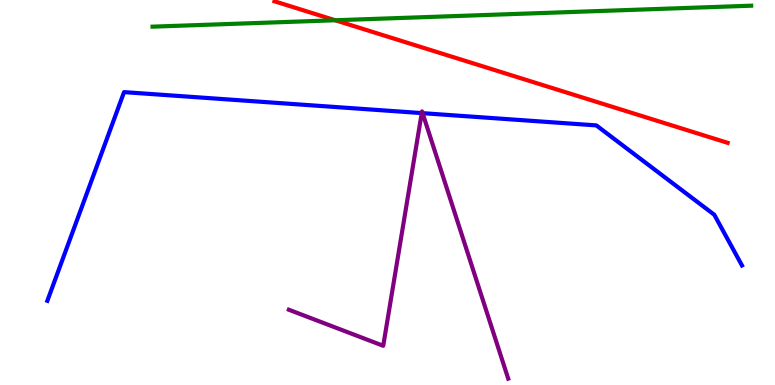[{'lines': ['blue', 'red'], 'intersections': []}, {'lines': ['green', 'red'], 'intersections': [{'x': 4.33, 'y': 9.47}]}, {'lines': ['purple', 'red'], 'intersections': []}, {'lines': ['blue', 'green'], 'intersections': []}, {'lines': ['blue', 'purple'], 'intersections': [{'x': 5.44, 'y': 7.06}, {'x': 5.45, 'y': 7.06}]}, {'lines': ['green', 'purple'], 'intersections': []}]